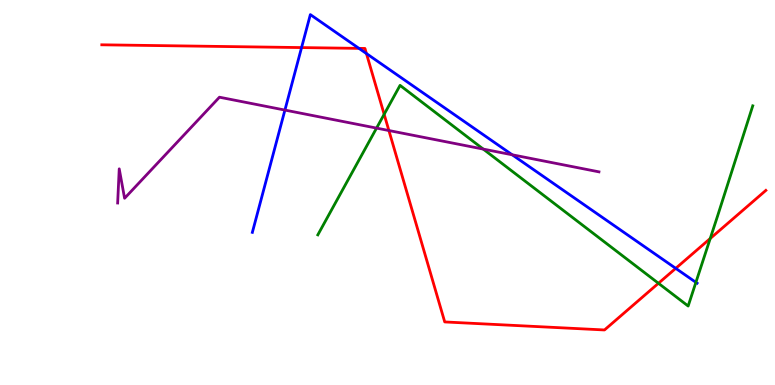[{'lines': ['blue', 'red'], 'intersections': [{'x': 3.89, 'y': 8.76}, {'x': 4.63, 'y': 8.74}, {'x': 4.73, 'y': 8.61}, {'x': 8.72, 'y': 3.03}]}, {'lines': ['green', 'red'], 'intersections': [{'x': 4.96, 'y': 7.03}, {'x': 8.5, 'y': 2.64}, {'x': 9.16, 'y': 3.8}]}, {'lines': ['purple', 'red'], 'intersections': [{'x': 5.02, 'y': 6.61}]}, {'lines': ['blue', 'green'], 'intersections': [{'x': 8.98, 'y': 2.67}]}, {'lines': ['blue', 'purple'], 'intersections': [{'x': 3.68, 'y': 7.14}, {'x': 6.61, 'y': 5.98}]}, {'lines': ['green', 'purple'], 'intersections': [{'x': 4.86, 'y': 6.67}, {'x': 6.24, 'y': 6.13}]}]